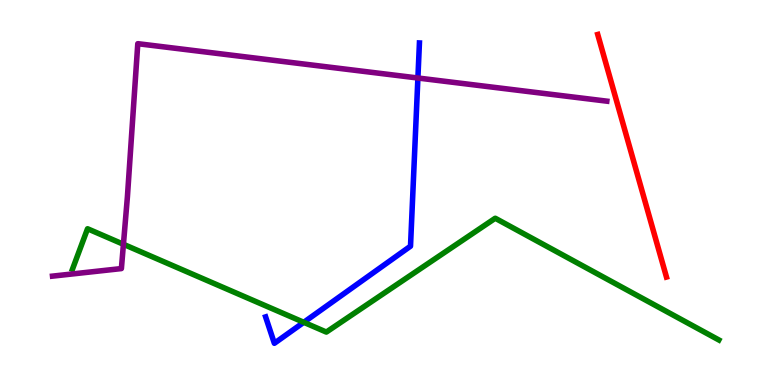[{'lines': ['blue', 'red'], 'intersections': []}, {'lines': ['green', 'red'], 'intersections': []}, {'lines': ['purple', 'red'], 'intersections': []}, {'lines': ['blue', 'green'], 'intersections': [{'x': 3.92, 'y': 1.63}]}, {'lines': ['blue', 'purple'], 'intersections': [{'x': 5.39, 'y': 7.97}]}, {'lines': ['green', 'purple'], 'intersections': [{'x': 1.59, 'y': 3.66}]}]